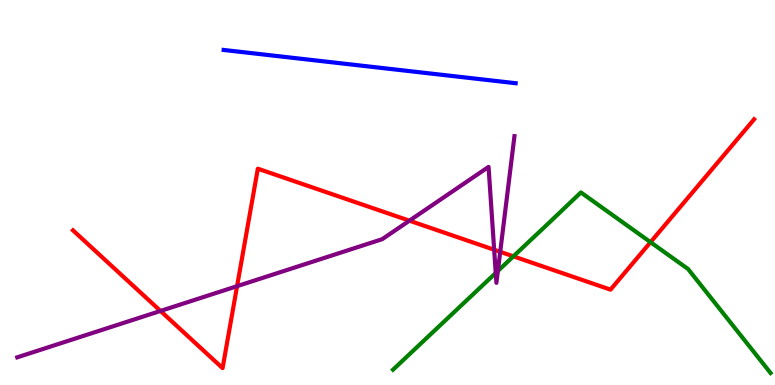[{'lines': ['blue', 'red'], 'intersections': []}, {'lines': ['green', 'red'], 'intersections': [{'x': 6.62, 'y': 3.34}, {'x': 8.39, 'y': 3.71}]}, {'lines': ['purple', 'red'], 'intersections': [{'x': 2.07, 'y': 1.92}, {'x': 3.06, 'y': 2.57}, {'x': 5.28, 'y': 4.27}, {'x': 6.38, 'y': 3.51}, {'x': 6.45, 'y': 3.46}]}, {'lines': ['blue', 'green'], 'intersections': []}, {'lines': ['blue', 'purple'], 'intersections': []}, {'lines': ['green', 'purple'], 'intersections': [{'x': 6.4, 'y': 2.91}, {'x': 6.42, 'y': 2.96}]}]